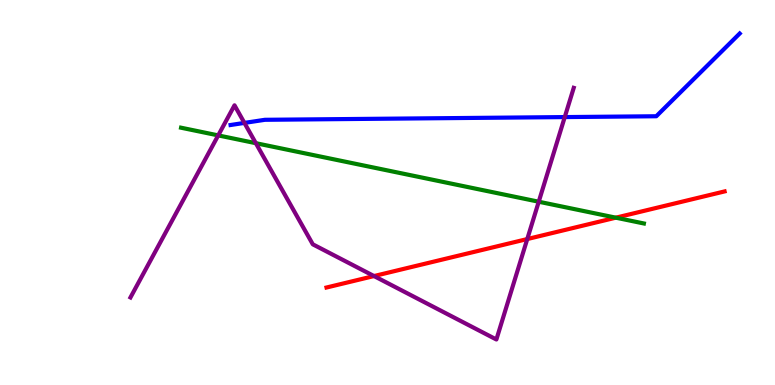[{'lines': ['blue', 'red'], 'intersections': []}, {'lines': ['green', 'red'], 'intersections': [{'x': 7.95, 'y': 4.35}]}, {'lines': ['purple', 'red'], 'intersections': [{'x': 4.83, 'y': 2.83}, {'x': 6.8, 'y': 3.79}]}, {'lines': ['blue', 'green'], 'intersections': []}, {'lines': ['blue', 'purple'], 'intersections': [{'x': 3.15, 'y': 6.81}, {'x': 7.29, 'y': 6.96}]}, {'lines': ['green', 'purple'], 'intersections': [{'x': 2.82, 'y': 6.48}, {'x': 3.3, 'y': 6.28}, {'x': 6.95, 'y': 4.76}]}]